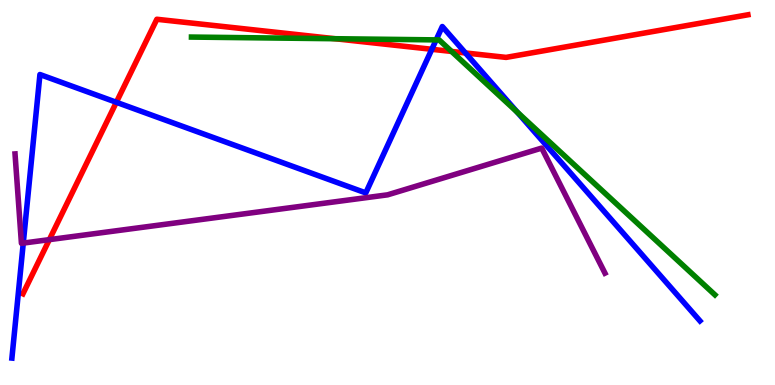[{'lines': ['blue', 'red'], 'intersections': [{'x': 1.5, 'y': 7.34}, {'x': 5.57, 'y': 8.72}, {'x': 6.01, 'y': 8.62}]}, {'lines': ['green', 'red'], 'intersections': [{'x': 4.32, 'y': 8.99}, {'x': 5.83, 'y': 8.66}]}, {'lines': ['purple', 'red'], 'intersections': [{'x': 0.637, 'y': 3.78}]}, {'lines': ['blue', 'green'], 'intersections': [{'x': 5.63, 'y': 8.96}, {'x': 6.67, 'y': 7.09}]}, {'lines': ['blue', 'purple'], 'intersections': [{'x': 0.3, 'y': 3.69}]}, {'lines': ['green', 'purple'], 'intersections': []}]